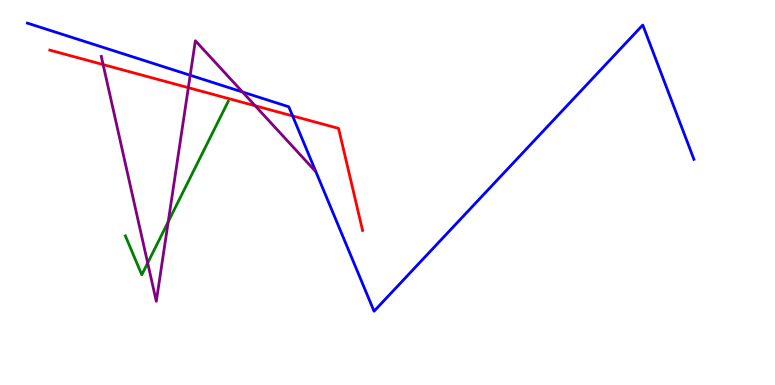[{'lines': ['blue', 'red'], 'intersections': [{'x': 3.78, 'y': 6.99}]}, {'lines': ['green', 'red'], 'intersections': []}, {'lines': ['purple', 'red'], 'intersections': [{'x': 1.33, 'y': 8.32}, {'x': 2.43, 'y': 7.72}, {'x': 3.29, 'y': 7.25}]}, {'lines': ['blue', 'green'], 'intersections': []}, {'lines': ['blue', 'purple'], 'intersections': [{'x': 2.45, 'y': 8.05}, {'x': 3.13, 'y': 7.61}]}, {'lines': ['green', 'purple'], 'intersections': [{'x': 1.91, 'y': 3.17}, {'x': 2.17, 'y': 4.24}]}]